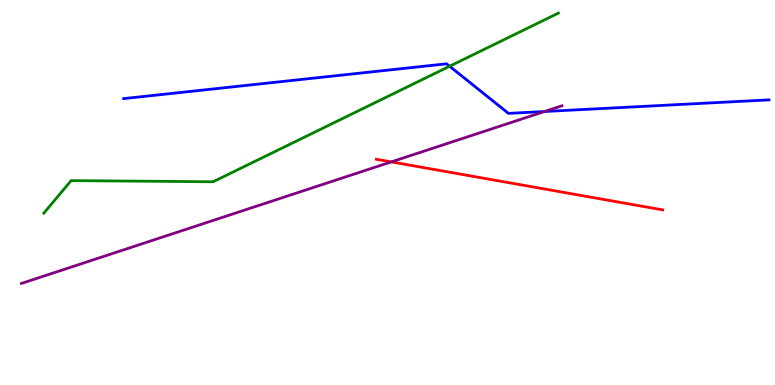[{'lines': ['blue', 'red'], 'intersections': []}, {'lines': ['green', 'red'], 'intersections': []}, {'lines': ['purple', 'red'], 'intersections': [{'x': 5.05, 'y': 5.8}]}, {'lines': ['blue', 'green'], 'intersections': [{'x': 5.8, 'y': 8.28}]}, {'lines': ['blue', 'purple'], 'intersections': [{'x': 7.03, 'y': 7.1}]}, {'lines': ['green', 'purple'], 'intersections': []}]